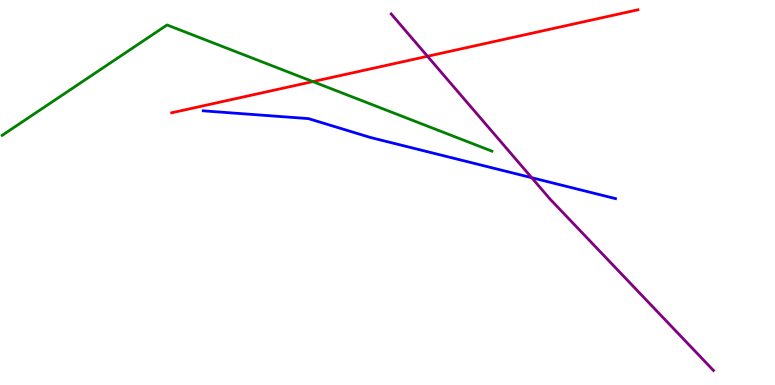[{'lines': ['blue', 'red'], 'intersections': []}, {'lines': ['green', 'red'], 'intersections': [{'x': 4.04, 'y': 7.88}]}, {'lines': ['purple', 'red'], 'intersections': [{'x': 5.52, 'y': 8.54}]}, {'lines': ['blue', 'green'], 'intersections': []}, {'lines': ['blue', 'purple'], 'intersections': [{'x': 6.86, 'y': 5.38}]}, {'lines': ['green', 'purple'], 'intersections': []}]